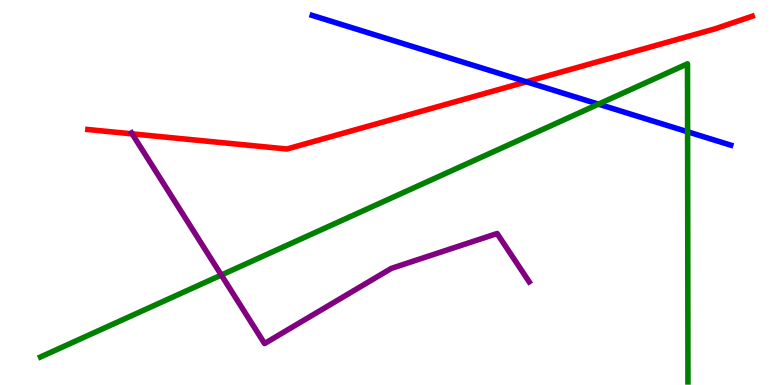[{'lines': ['blue', 'red'], 'intersections': [{'x': 6.79, 'y': 7.88}]}, {'lines': ['green', 'red'], 'intersections': []}, {'lines': ['purple', 'red'], 'intersections': [{'x': 1.71, 'y': 6.52}]}, {'lines': ['blue', 'green'], 'intersections': [{'x': 7.72, 'y': 7.29}, {'x': 8.87, 'y': 6.58}]}, {'lines': ['blue', 'purple'], 'intersections': []}, {'lines': ['green', 'purple'], 'intersections': [{'x': 2.86, 'y': 2.86}]}]